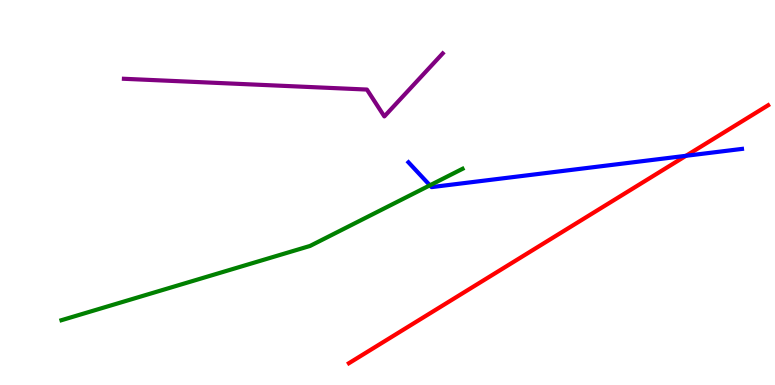[{'lines': ['blue', 'red'], 'intersections': [{'x': 8.85, 'y': 5.95}]}, {'lines': ['green', 'red'], 'intersections': []}, {'lines': ['purple', 'red'], 'intersections': []}, {'lines': ['blue', 'green'], 'intersections': [{'x': 5.55, 'y': 5.19}]}, {'lines': ['blue', 'purple'], 'intersections': []}, {'lines': ['green', 'purple'], 'intersections': []}]